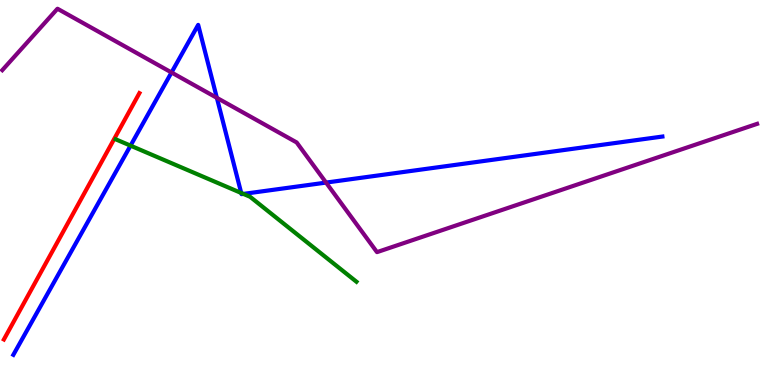[{'lines': ['blue', 'red'], 'intersections': []}, {'lines': ['green', 'red'], 'intersections': []}, {'lines': ['purple', 'red'], 'intersections': []}, {'lines': ['blue', 'green'], 'intersections': [{'x': 1.68, 'y': 6.22}, {'x': 3.11, 'y': 4.99}, {'x': 3.14, 'y': 4.96}]}, {'lines': ['blue', 'purple'], 'intersections': [{'x': 2.21, 'y': 8.12}, {'x': 2.8, 'y': 7.46}, {'x': 4.21, 'y': 5.26}]}, {'lines': ['green', 'purple'], 'intersections': []}]